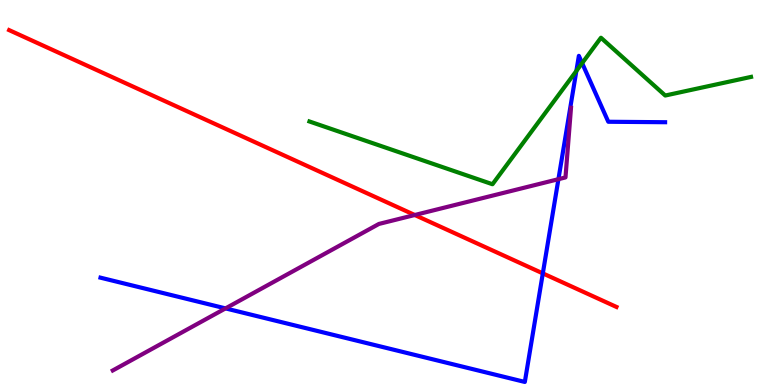[{'lines': ['blue', 'red'], 'intersections': [{'x': 7.0, 'y': 2.9}]}, {'lines': ['green', 'red'], 'intersections': []}, {'lines': ['purple', 'red'], 'intersections': [{'x': 5.35, 'y': 4.42}]}, {'lines': ['blue', 'green'], 'intersections': [{'x': 7.44, 'y': 8.16}, {'x': 7.51, 'y': 8.36}]}, {'lines': ['blue', 'purple'], 'intersections': [{'x': 2.91, 'y': 1.99}, {'x': 7.21, 'y': 5.35}]}, {'lines': ['green', 'purple'], 'intersections': []}]